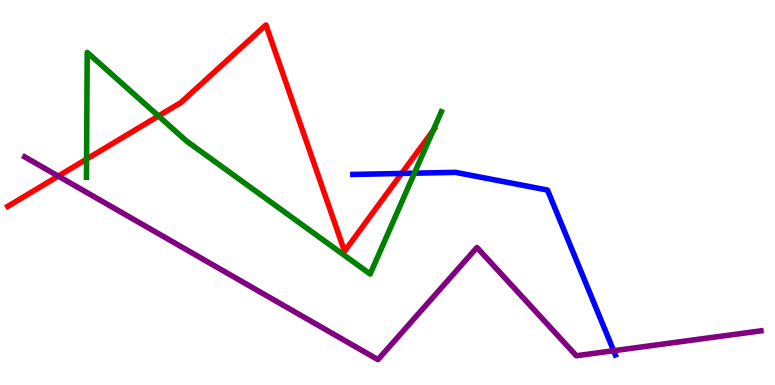[{'lines': ['blue', 'red'], 'intersections': [{'x': 5.18, 'y': 5.49}]}, {'lines': ['green', 'red'], 'intersections': [{'x': 1.12, 'y': 5.87}, {'x': 2.04, 'y': 6.99}, {'x': 5.59, 'y': 6.61}]}, {'lines': ['purple', 'red'], 'intersections': [{'x': 0.752, 'y': 5.43}]}, {'lines': ['blue', 'green'], 'intersections': [{'x': 5.35, 'y': 5.5}]}, {'lines': ['blue', 'purple'], 'intersections': [{'x': 7.92, 'y': 0.89}]}, {'lines': ['green', 'purple'], 'intersections': []}]